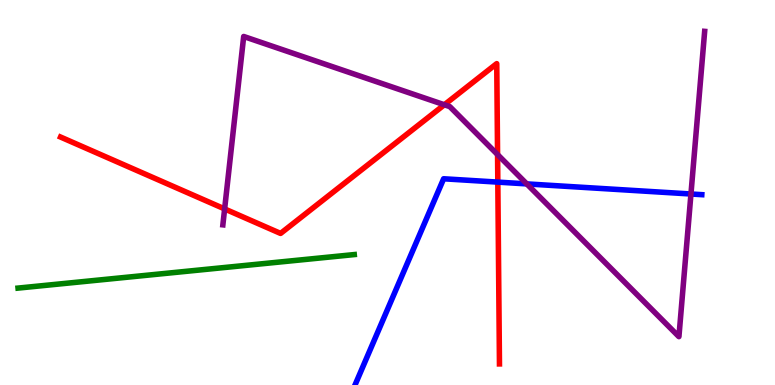[{'lines': ['blue', 'red'], 'intersections': [{'x': 6.42, 'y': 5.27}]}, {'lines': ['green', 'red'], 'intersections': []}, {'lines': ['purple', 'red'], 'intersections': [{'x': 2.9, 'y': 4.57}, {'x': 5.73, 'y': 7.28}, {'x': 6.42, 'y': 5.99}]}, {'lines': ['blue', 'green'], 'intersections': []}, {'lines': ['blue', 'purple'], 'intersections': [{'x': 6.8, 'y': 5.22}, {'x': 8.92, 'y': 4.96}]}, {'lines': ['green', 'purple'], 'intersections': []}]